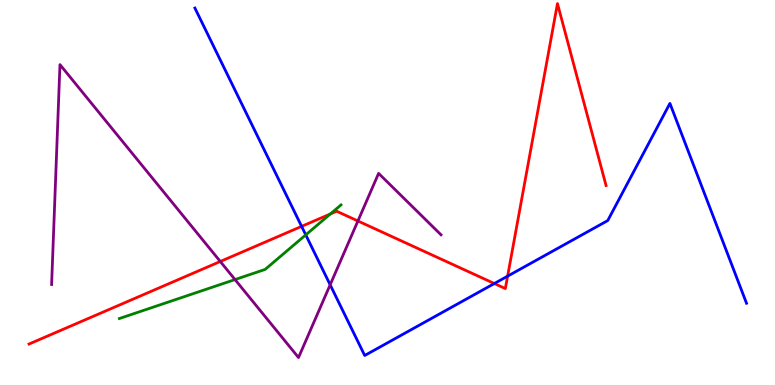[{'lines': ['blue', 'red'], 'intersections': [{'x': 3.89, 'y': 4.12}, {'x': 6.38, 'y': 2.64}, {'x': 6.55, 'y': 2.83}]}, {'lines': ['green', 'red'], 'intersections': [{'x': 4.26, 'y': 4.44}]}, {'lines': ['purple', 'red'], 'intersections': [{'x': 2.84, 'y': 3.21}, {'x': 4.62, 'y': 4.26}]}, {'lines': ['blue', 'green'], 'intersections': [{'x': 3.95, 'y': 3.9}]}, {'lines': ['blue', 'purple'], 'intersections': [{'x': 4.26, 'y': 2.6}]}, {'lines': ['green', 'purple'], 'intersections': [{'x': 3.03, 'y': 2.74}]}]